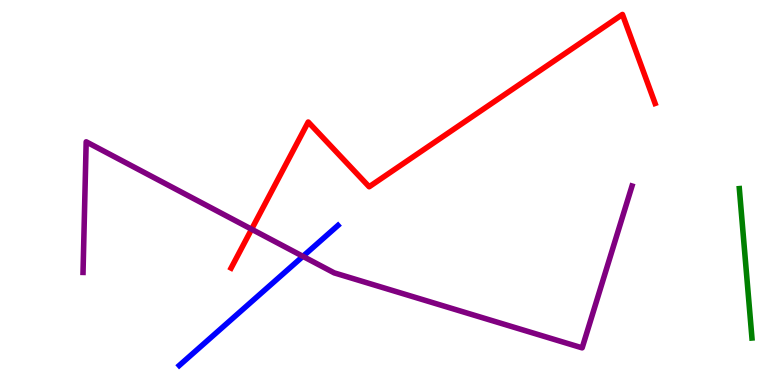[{'lines': ['blue', 'red'], 'intersections': []}, {'lines': ['green', 'red'], 'intersections': []}, {'lines': ['purple', 'red'], 'intersections': [{'x': 3.25, 'y': 4.05}]}, {'lines': ['blue', 'green'], 'intersections': []}, {'lines': ['blue', 'purple'], 'intersections': [{'x': 3.91, 'y': 3.34}]}, {'lines': ['green', 'purple'], 'intersections': []}]